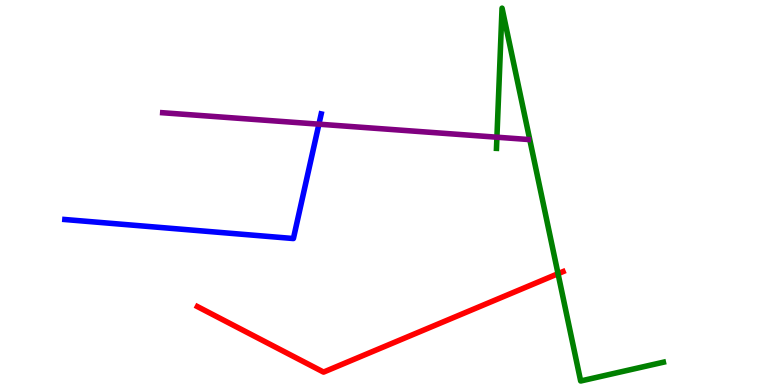[{'lines': ['blue', 'red'], 'intersections': []}, {'lines': ['green', 'red'], 'intersections': [{'x': 7.2, 'y': 2.89}]}, {'lines': ['purple', 'red'], 'intersections': []}, {'lines': ['blue', 'green'], 'intersections': []}, {'lines': ['blue', 'purple'], 'intersections': [{'x': 4.12, 'y': 6.77}]}, {'lines': ['green', 'purple'], 'intersections': [{'x': 6.41, 'y': 6.44}]}]